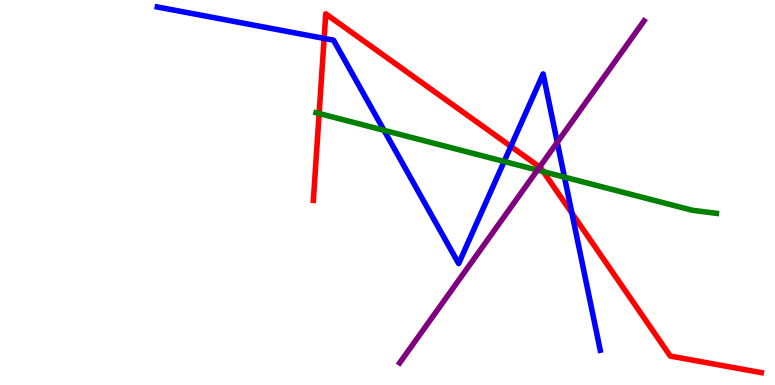[{'lines': ['blue', 'red'], 'intersections': [{'x': 4.18, 'y': 9.0}, {'x': 6.59, 'y': 6.2}, {'x': 7.38, 'y': 4.46}]}, {'lines': ['green', 'red'], 'intersections': [{'x': 4.12, 'y': 7.05}, {'x': 7.01, 'y': 5.54}]}, {'lines': ['purple', 'red'], 'intersections': [{'x': 6.96, 'y': 5.66}]}, {'lines': ['blue', 'green'], 'intersections': [{'x': 4.96, 'y': 6.62}, {'x': 6.51, 'y': 5.81}, {'x': 7.28, 'y': 5.4}]}, {'lines': ['blue', 'purple'], 'intersections': [{'x': 7.19, 'y': 6.3}]}, {'lines': ['green', 'purple'], 'intersections': [{'x': 6.93, 'y': 5.58}]}]